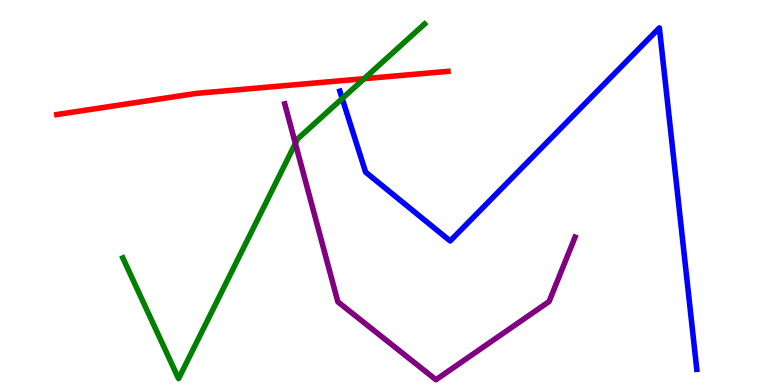[{'lines': ['blue', 'red'], 'intersections': []}, {'lines': ['green', 'red'], 'intersections': [{'x': 4.7, 'y': 7.96}]}, {'lines': ['purple', 'red'], 'intersections': []}, {'lines': ['blue', 'green'], 'intersections': [{'x': 4.42, 'y': 7.44}]}, {'lines': ['blue', 'purple'], 'intersections': []}, {'lines': ['green', 'purple'], 'intersections': [{'x': 3.81, 'y': 6.27}]}]